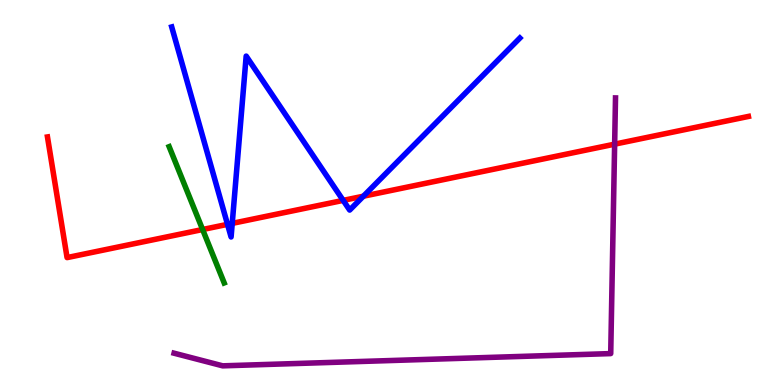[{'lines': ['blue', 'red'], 'intersections': [{'x': 2.94, 'y': 4.17}, {'x': 3.0, 'y': 4.2}, {'x': 4.43, 'y': 4.8}, {'x': 4.69, 'y': 4.9}]}, {'lines': ['green', 'red'], 'intersections': [{'x': 2.61, 'y': 4.04}]}, {'lines': ['purple', 'red'], 'intersections': [{'x': 7.93, 'y': 6.26}]}, {'lines': ['blue', 'green'], 'intersections': []}, {'lines': ['blue', 'purple'], 'intersections': []}, {'lines': ['green', 'purple'], 'intersections': []}]